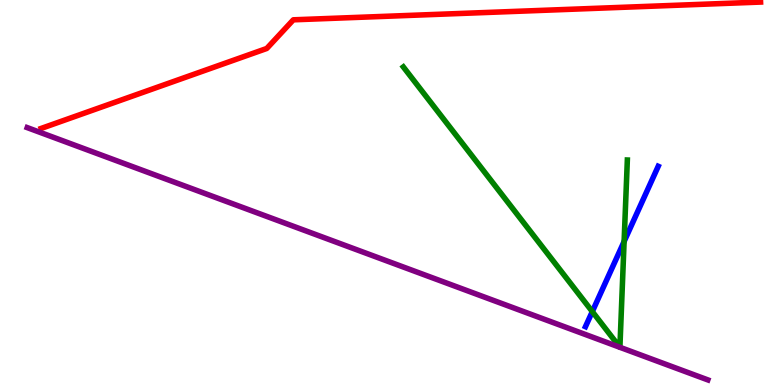[{'lines': ['blue', 'red'], 'intersections': []}, {'lines': ['green', 'red'], 'intersections': []}, {'lines': ['purple', 'red'], 'intersections': []}, {'lines': ['blue', 'green'], 'intersections': [{'x': 7.64, 'y': 1.91}, {'x': 8.05, 'y': 3.73}]}, {'lines': ['blue', 'purple'], 'intersections': []}, {'lines': ['green', 'purple'], 'intersections': [{'x': 8.0, 'y': 0.98}, {'x': 8.0, 'y': 0.979}]}]